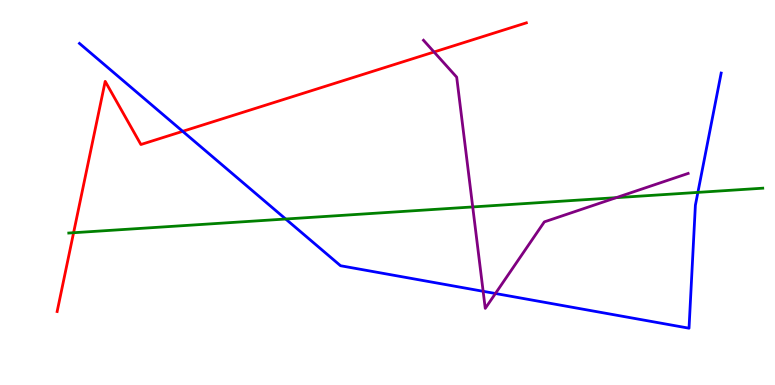[{'lines': ['blue', 'red'], 'intersections': [{'x': 2.36, 'y': 6.59}]}, {'lines': ['green', 'red'], 'intersections': [{'x': 0.95, 'y': 3.96}]}, {'lines': ['purple', 'red'], 'intersections': [{'x': 5.6, 'y': 8.65}]}, {'lines': ['blue', 'green'], 'intersections': [{'x': 3.69, 'y': 4.31}, {'x': 9.0, 'y': 5.0}]}, {'lines': ['blue', 'purple'], 'intersections': [{'x': 6.23, 'y': 2.43}, {'x': 6.39, 'y': 2.38}]}, {'lines': ['green', 'purple'], 'intersections': [{'x': 6.1, 'y': 4.63}, {'x': 7.95, 'y': 4.87}]}]